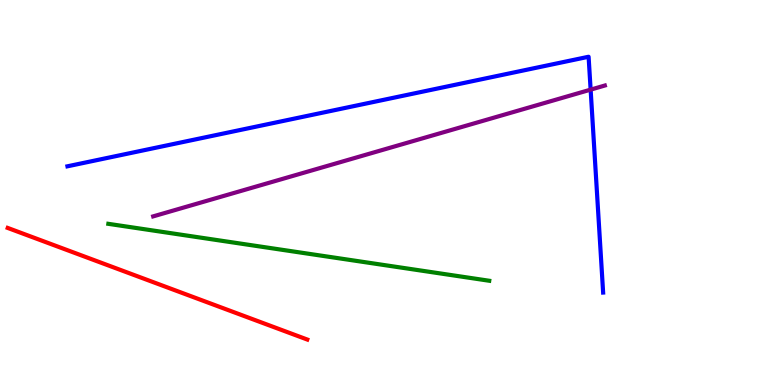[{'lines': ['blue', 'red'], 'intersections': []}, {'lines': ['green', 'red'], 'intersections': []}, {'lines': ['purple', 'red'], 'intersections': []}, {'lines': ['blue', 'green'], 'intersections': []}, {'lines': ['blue', 'purple'], 'intersections': [{'x': 7.62, 'y': 7.67}]}, {'lines': ['green', 'purple'], 'intersections': []}]